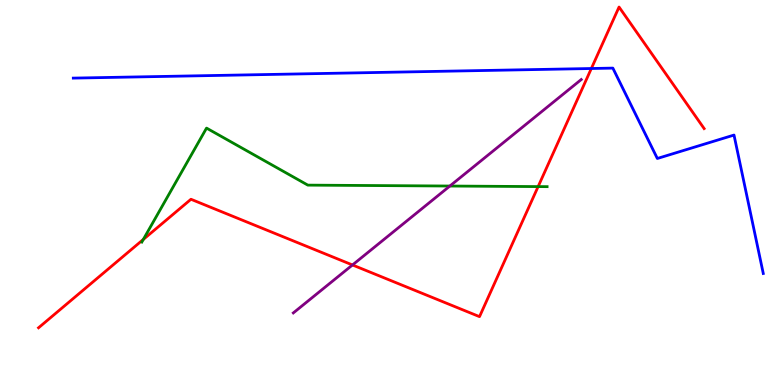[{'lines': ['blue', 'red'], 'intersections': [{'x': 7.63, 'y': 8.22}]}, {'lines': ['green', 'red'], 'intersections': [{'x': 1.85, 'y': 3.78}, {'x': 6.94, 'y': 5.15}]}, {'lines': ['purple', 'red'], 'intersections': [{'x': 4.55, 'y': 3.12}]}, {'lines': ['blue', 'green'], 'intersections': []}, {'lines': ['blue', 'purple'], 'intersections': []}, {'lines': ['green', 'purple'], 'intersections': [{'x': 5.8, 'y': 5.17}]}]